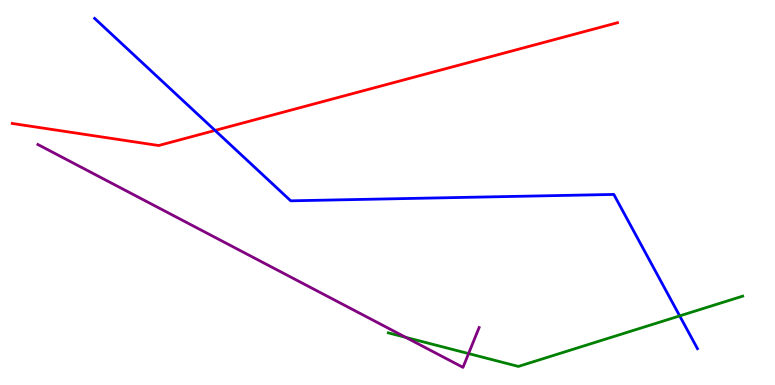[{'lines': ['blue', 'red'], 'intersections': [{'x': 2.77, 'y': 6.61}]}, {'lines': ['green', 'red'], 'intersections': []}, {'lines': ['purple', 'red'], 'intersections': []}, {'lines': ['blue', 'green'], 'intersections': [{'x': 8.77, 'y': 1.8}]}, {'lines': ['blue', 'purple'], 'intersections': []}, {'lines': ['green', 'purple'], 'intersections': [{'x': 5.24, 'y': 1.24}, {'x': 6.05, 'y': 0.816}]}]